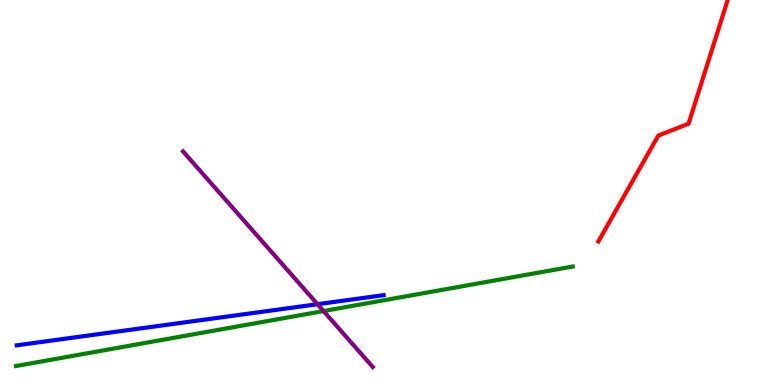[{'lines': ['blue', 'red'], 'intersections': []}, {'lines': ['green', 'red'], 'intersections': []}, {'lines': ['purple', 'red'], 'intersections': []}, {'lines': ['blue', 'green'], 'intersections': []}, {'lines': ['blue', 'purple'], 'intersections': [{'x': 4.1, 'y': 2.1}]}, {'lines': ['green', 'purple'], 'intersections': [{'x': 4.17, 'y': 1.92}]}]